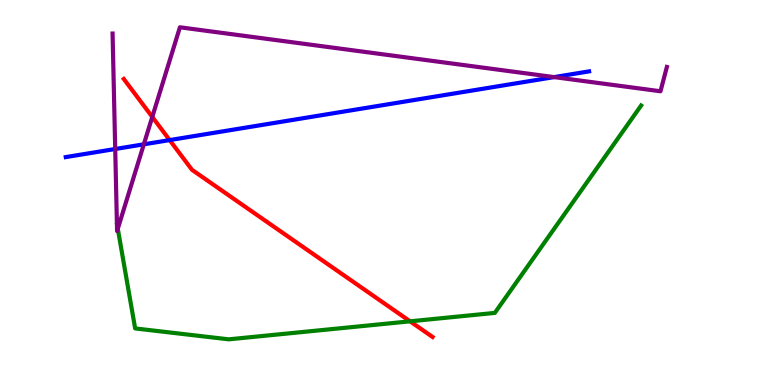[{'lines': ['blue', 'red'], 'intersections': [{'x': 2.19, 'y': 6.36}]}, {'lines': ['green', 'red'], 'intersections': [{'x': 5.29, 'y': 1.65}]}, {'lines': ['purple', 'red'], 'intersections': [{'x': 1.96, 'y': 6.96}]}, {'lines': ['blue', 'green'], 'intersections': []}, {'lines': ['blue', 'purple'], 'intersections': [{'x': 1.49, 'y': 6.13}, {'x': 1.86, 'y': 6.25}, {'x': 7.15, 'y': 8.0}]}, {'lines': ['green', 'purple'], 'intersections': [{'x': 1.52, 'y': 4.06}]}]